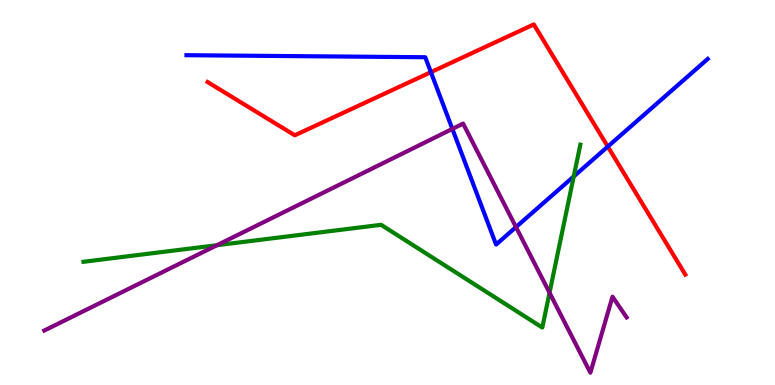[{'lines': ['blue', 'red'], 'intersections': [{'x': 5.56, 'y': 8.13}, {'x': 7.84, 'y': 6.19}]}, {'lines': ['green', 'red'], 'intersections': []}, {'lines': ['purple', 'red'], 'intersections': []}, {'lines': ['blue', 'green'], 'intersections': [{'x': 7.4, 'y': 5.42}]}, {'lines': ['blue', 'purple'], 'intersections': [{'x': 5.84, 'y': 6.65}, {'x': 6.66, 'y': 4.1}]}, {'lines': ['green', 'purple'], 'intersections': [{'x': 2.8, 'y': 3.63}, {'x': 7.09, 'y': 2.4}]}]